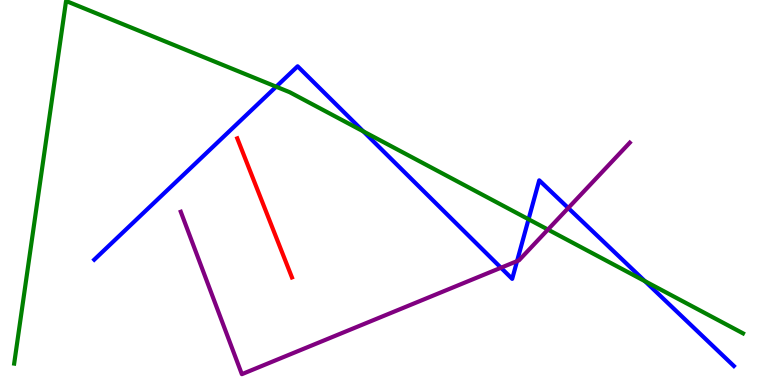[{'lines': ['blue', 'red'], 'intersections': []}, {'lines': ['green', 'red'], 'intersections': []}, {'lines': ['purple', 'red'], 'intersections': []}, {'lines': ['blue', 'green'], 'intersections': [{'x': 3.56, 'y': 7.75}, {'x': 4.69, 'y': 6.59}, {'x': 6.82, 'y': 4.3}, {'x': 8.32, 'y': 2.7}]}, {'lines': ['blue', 'purple'], 'intersections': [{'x': 6.46, 'y': 3.05}, {'x': 6.67, 'y': 3.22}, {'x': 7.33, 'y': 4.6}]}, {'lines': ['green', 'purple'], 'intersections': [{'x': 7.07, 'y': 4.04}]}]